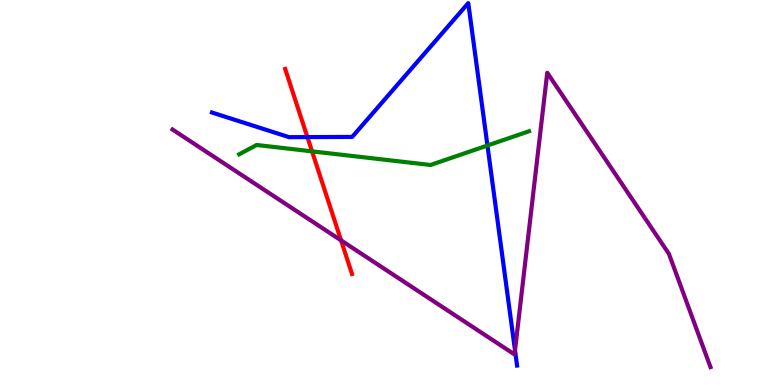[{'lines': ['blue', 'red'], 'intersections': [{'x': 3.97, 'y': 6.44}]}, {'lines': ['green', 'red'], 'intersections': [{'x': 4.03, 'y': 6.07}]}, {'lines': ['purple', 'red'], 'intersections': [{'x': 4.4, 'y': 3.76}]}, {'lines': ['blue', 'green'], 'intersections': [{'x': 6.29, 'y': 6.22}]}, {'lines': ['blue', 'purple'], 'intersections': [{'x': 6.65, 'y': 0.901}]}, {'lines': ['green', 'purple'], 'intersections': []}]